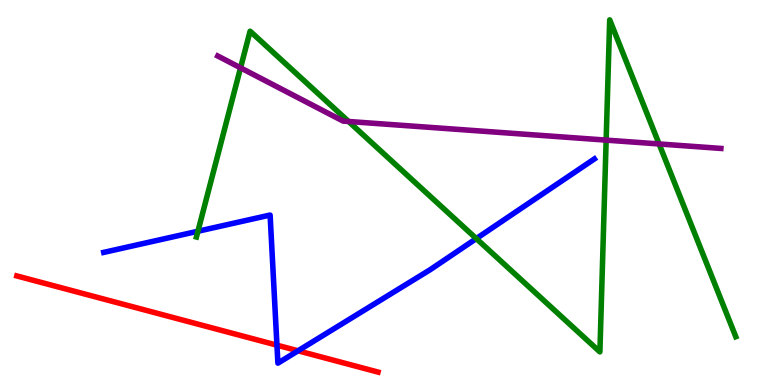[{'lines': ['blue', 'red'], 'intersections': [{'x': 3.57, 'y': 1.03}, {'x': 3.85, 'y': 0.889}]}, {'lines': ['green', 'red'], 'intersections': []}, {'lines': ['purple', 'red'], 'intersections': []}, {'lines': ['blue', 'green'], 'intersections': [{'x': 2.55, 'y': 3.99}, {'x': 6.15, 'y': 3.8}]}, {'lines': ['blue', 'purple'], 'intersections': []}, {'lines': ['green', 'purple'], 'intersections': [{'x': 3.1, 'y': 8.24}, {'x': 4.5, 'y': 6.84}, {'x': 7.82, 'y': 6.36}, {'x': 8.5, 'y': 6.26}]}]